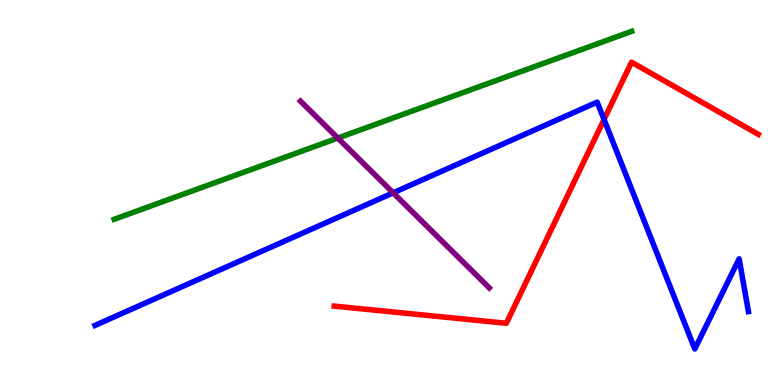[{'lines': ['blue', 'red'], 'intersections': [{'x': 7.79, 'y': 6.9}]}, {'lines': ['green', 'red'], 'intersections': []}, {'lines': ['purple', 'red'], 'intersections': []}, {'lines': ['blue', 'green'], 'intersections': []}, {'lines': ['blue', 'purple'], 'intersections': [{'x': 5.07, 'y': 4.99}]}, {'lines': ['green', 'purple'], 'intersections': [{'x': 4.36, 'y': 6.41}]}]